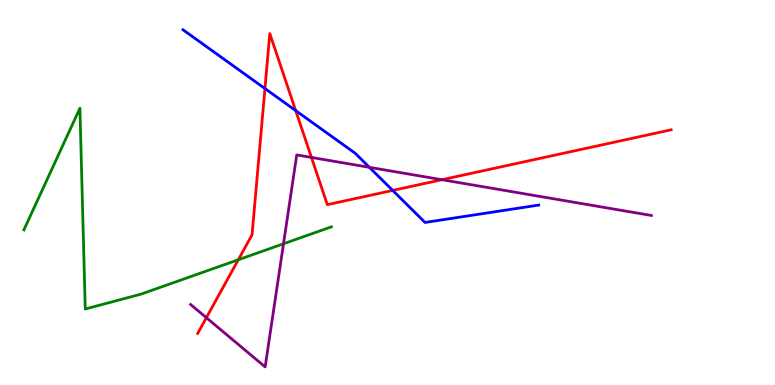[{'lines': ['blue', 'red'], 'intersections': [{'x': 3.42, 'y': 7.7}, {'x': 3.82, 'y': 7.13}, {'x': 5.07, 'y': 5.05}]}, {'lines': ['green', 'red'], 'intersections': [{'x': 3.07, 'y': 3.25}]}, {'lines': ['purple', 'red'], 'intersections': [{'x': 2.66, 'y': 1.75}, {'x': 4.02, 'y': 5.91}, {'x': 5.7, 'y': 5.33}]}, {'lines': ['blue', 'green'], 'intersections': []}, {'lines': ['blue', 'purple'], 'intersections': [{'x': 4.77, 'y': 5.65}]}, {'lines': ['green', 'purple'], 'intersections': [{'x': 3.66, 'y': 3.67}]}]